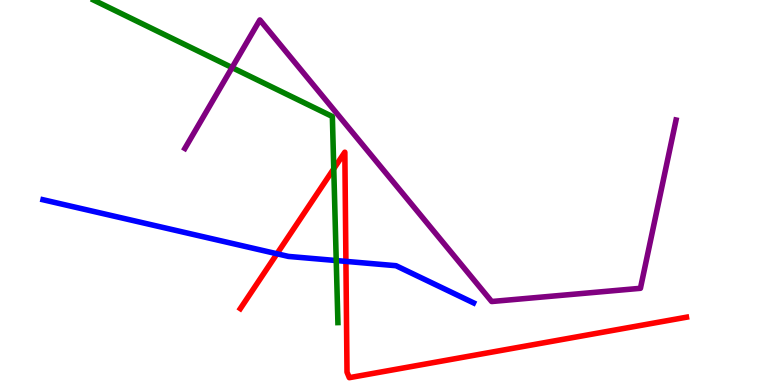[{'lines': ['blue', 'red'], 'intersections': [{'x': 3.57, 'y': 3.41}, {'x': 4.46, 'y': 3.21}]}, {'lines': ['green', 'red'], 'intersections': [{'x': 4.31, 'y': 5.62}]}, {'lines': ['purple', 'red'], 'intersections': []}, {'lines': ['blue', 'green'], 'intersections': [{'x': 4.34, 'y': 3.23}]}, {'lines': ['blue', 'purple'], 'intersections': []}, {'lines': ['green', 'purple'], 'intersections': [{'x': 2.99, 'y': 8.24}]}]